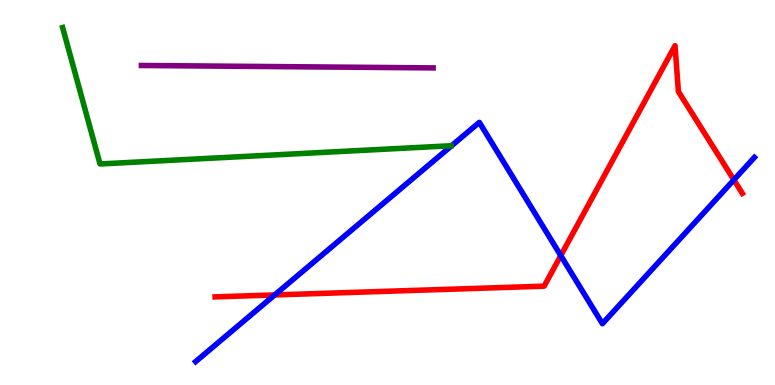[{'lines': ['blue', 'red'], 'intersections': [{'x': 3.54, 'y': 2.34}, {'x': 7.24, 'y': 3.36}, {'x': 9.47, 'y': 5.33}]}, {'lines': ['green', 'red'], 'intersections': []}, {'lines': ['purple', 'red'], 'intersections': []}, {'lines': ['blue', 'green'], 'intersections': []}, {'lines': ['blue', 'purple'], 'intersections': []}, {'lines': ['green', 'purple'], 'intersections': []}]